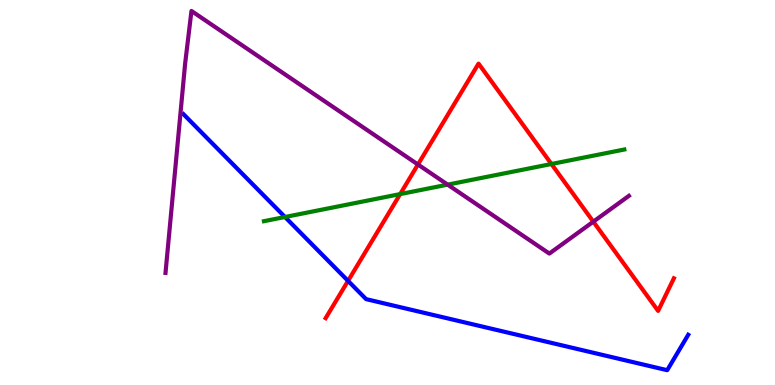[{'lines': ['blue', 'red'], 'intersections': [{'x': 4.49, 'y': 2.7}]}, {'lines': ['green', 'red'], 'intersections': [{'x': 5.16, 'y': 4.96}, {'x': 7.12, 'y': 5.74}]}, {'lines': ['purple', 'red'], 'intersections': [{'x': 5.39, 'y': 5.73}, {'x': 7.66, 'y': 4.24}]}, {'lines': ['blue', 'green'], 'intersections': [{'x': 3.68, 'y': 4.36}]}, {'lines': ['blue', 'purple'], 'intersections': []}, {'lines': ['green', 'purple'], 'intersections': [{'x': 5.78, 'y': 5.2}]}]